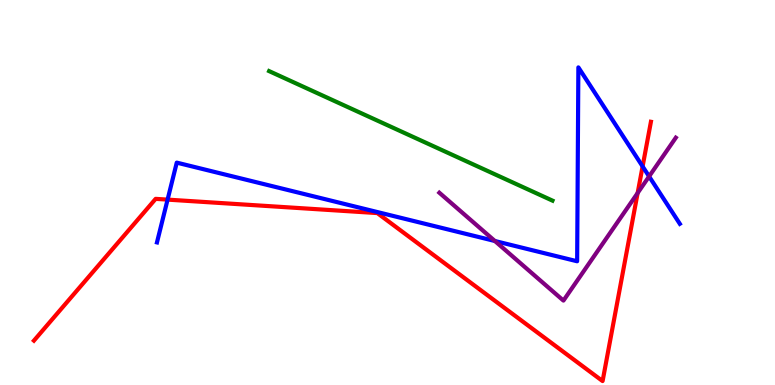[{'lines': ['blue', 'red'], 'intersections': [{'x': 2.16, 'y': 4.82}, {'x': 8.29, 'y': 5.68}]}, {'lines': ['green', 'red'], 'intersections': []}, {'lines': ['purple', 'red'], 'intersections': [{'x': 8.23, 'y': 4.99}]}, {'lines': ['blue', 'green'], 'intersections': []}, {'lines': ['blue', 'purple'], 'intersections': [{'x': 6.39, 'y': 3.74}, {'x': 8.38, 'y': 5.42}]}, {'lines': ['green', 'purple'], 'intersections': []}]